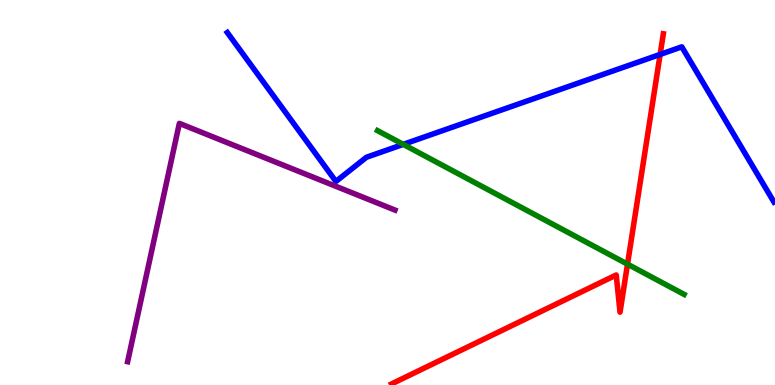[{'lines': ['blue', 'red'], 'intersections': [{'x': 8.52, 'y': 8.59}]}, {'lines': ['green', 'red'], 'intersections': [{'x': 8.1, 'y': 3.14}]}, {'lines': ['purple', 'red'], 'intersections': []}, {'lines': ['blue', 'green'], 'intersections': [{'x': 5.2, 'y': 6.25}]}, {'lines': ['blue', 'purple'], 'intersections': []}, {'lines': ['green', 'purple'], 'intersections': []}]